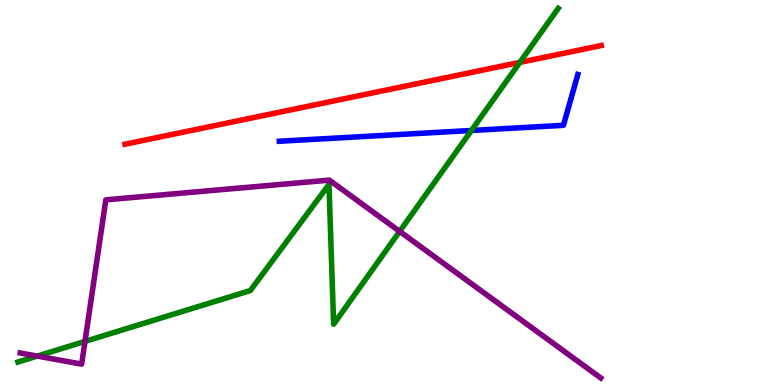[{'lines': ['blue', 'red'], 'intersections': []}, {'lines': ['green', 'red'], 'intersections': [{'x': 6.71, 'y': 8.38}]}, {'lines': ['purple', 'red'], 'intersections': []}, {'lines': ['blue', 'green'], 'intersections': [{'x': 6.08, 'y': 6.61}]}, {'lines': ['blue', 'purple'], 'intersections': []}, {'lines': ['green', 'purple'], 'intersections': [{'x': 0.481, 'y': 0.751}, {'x': 1.1, 'y': 1.13}, {'x': 5.16, 'y': 3.99}]}]